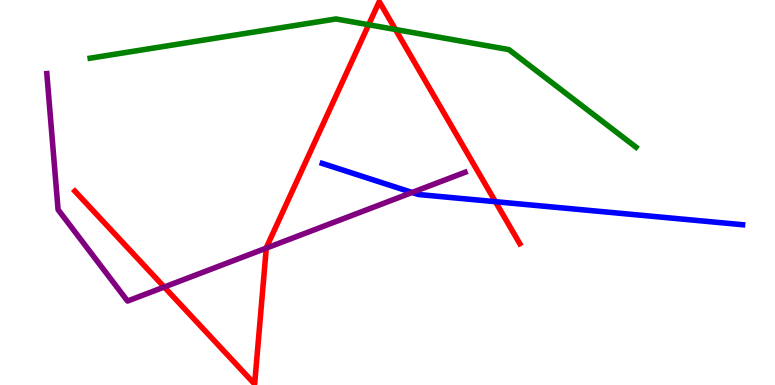[{'lines': ['blue', 'red'], 'intersections': [{'x': 6.39, 'y': 4.76}]}, {'lines': ['green', 'red'], 'intersections': [{'x': 4.76, 'y': 9.36}, {'x': 5.1, 'y': 9.23}]}, {'lines': ['purple', 'red'], 'intersections': [{'x': 2.12, 'y': 2.54}, {'x': 3.44, 'y': 3.56}]}, {'lines': ['blue', 'green'], 'intersections': []}, {'lines': ['blue', 'purple'], 'intersections': [{'x': 5.32, 'y': 5.0}]}, {'lines': ['green', 'purple'], 'intersections': []}]